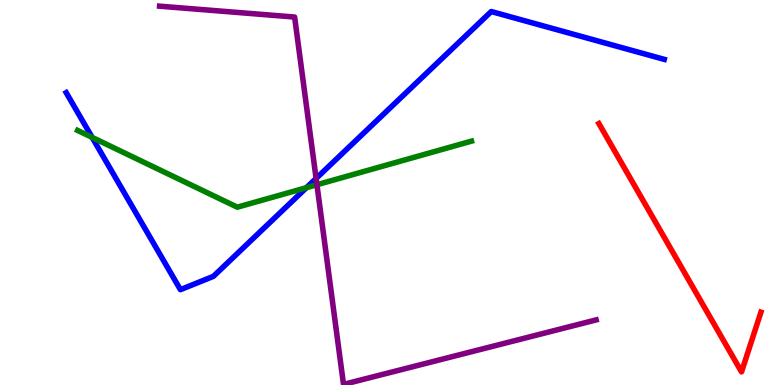[{'lines': ['blue', 'red'], 'intersections': []}, {'lines': ['green', 'red'], 'intersections': []}, {'lines': ['purple', 'red'], 'intersections': []}, {'lines': ['blue', 'green'], 'intersections': [{'x': 1.19, 'y': 6.43}, {'x': 3.95, 'y': 5.12}]}, {'lines': ['blue', 'purple'], 'intersections': [{'x': 4.08, 'y': 5.36}]}, {'lines': ['green', 'purple'], 'intersections': [{'x': 4.09, 'y': 5.2}]}]